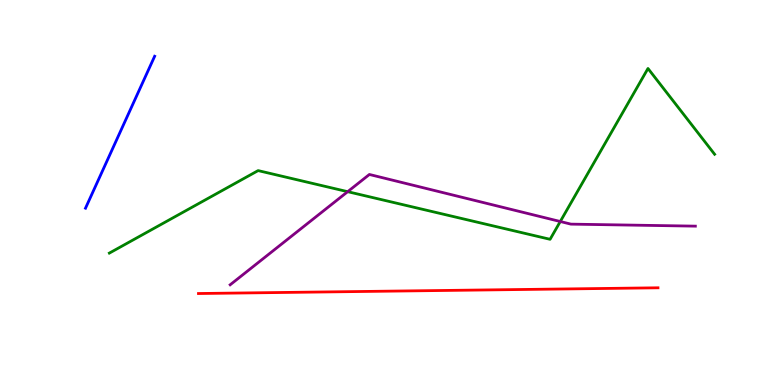[{'lines': ['blue', 'red'], 'intersections': []}, {'lines': ['green', 'red'], 'intersections': []}, {'lines': ['purple', 'red'], 'intersections': []}, {'lines': ['blue', 'green'], 'intersections': []}, {'lines': ['blue', 'purple'], 'intersections': []}, {'lines': ['green', 'purple'], 'intersections': [{'x': 4.49, 'y': 5.02}, {'x': 7.23, 'y': 4.25}]}]